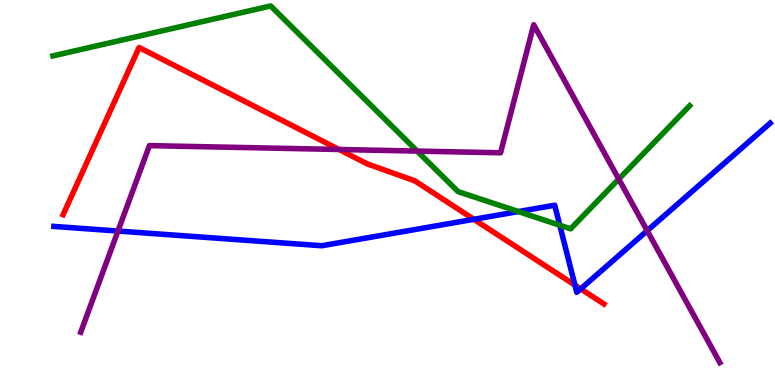[{'lines': ['blue', 'red'], 'intersections': [{'x': 6.11, 'y': 4.3}, {'x': 7.42, 'y': 2.6}, {'x': 7.49, 'y': 2.5}]}, {'lines': ['green', 'red'], 'intersections': []}, {'lines': ['purple', 'red'], 'intersections': [{'x': 4.37, 'y': 6.12}]}, {'lines': ['blue', 'green'], 'intersections': [{'x': 6.69, 'y': 4.5}, {'x': 7.22, 'y': 4.15}]}, {'lines': ['blue', 'purple'], 'intersections': [{'x': 1.52, 'y': 4.0}, {'x': 8.35, 'y': 4.01}]}, {'lines': ['green', 'purple'], 'intersections': [{'x': 5.38, 'y': 6.08}, {'x': 7.98, 'y': 5.35}]}]